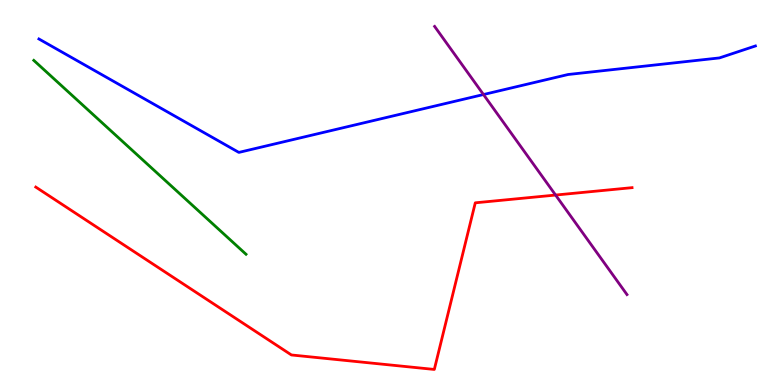[{'lines': ['blue', 'red'], 'intersections': []}, {'lines': ['green', 'red'], 'intersections': []}, {'lines': ['purple', 'red'], 'intersections': [{'x': 7.17, 'y': 4.93}]}, {'lines': ['blue', 'green'], 'intersections': []}, {'lines': ['blue', 'purple'], 'intersections': [{'x': 6.24, 'y': 7.54}]}, {'lines': ['green', 'purple'], 'intersections': []}]